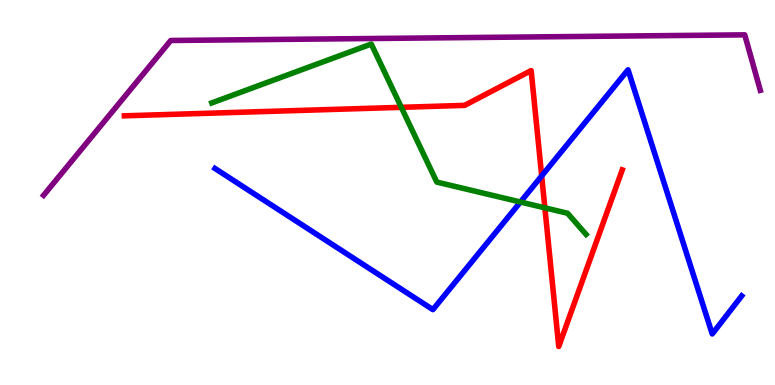[{'lines': ['blue', 'red'], 'intersections': [{'x': 6.99, 'y': 5.43}]}, {'lines': ['green', 'red'], 'intersections': [{'x': 5.18, 'y': 7.21}, {'x': 7.03, 'y': 4.6}]}, {'lines': ['purple', 'red'], 'intersections': []}, {'lines': ['blue', 'green'], 'intersections': [{'x': 6.72, 'y': 4.75}]}, {'lines': ['blue', 'purple'], 'intersections': []}, {'lines': ['green', 'purple'], 'intersections': []}]